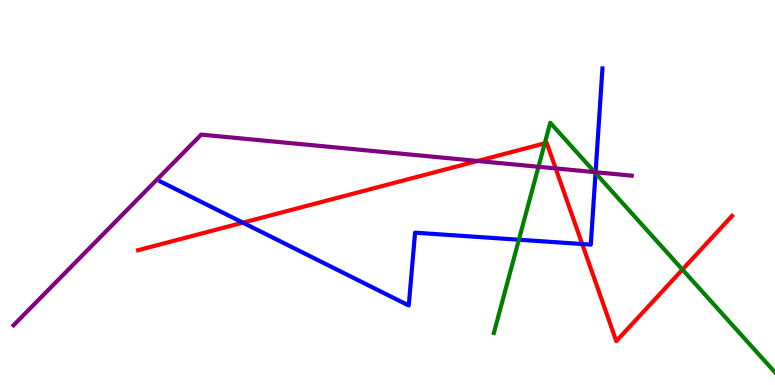[{'lines': ['blue', 'red'], 'intersections': [{'x': 3.13, 'y': 4.22}, {'x': 7.51, 'y': 3.66}]}, {'lines': ['green', 'red'], 'intersections': [{'x': 7.03, 'y': 6.28}, {'x': 8.81, 'y': 3.0}]}, {'lines': ['purple', 'red'], 'intersections': [{'x': 6.16, 'y': 5.82}, {'x': 7.17, 'y': 5.63}]}, {'lines': ['blue', 'green'], 'intersections': [{'x': 6.7, 'y': 3.77}, {'x': 7.68, 'y': 5.5}]}, {'lines': ['blue', 'purple'], 'intersections': [{'x': 7.68, 'y': 5.53}]}, {'lines': ['green', 'purple'], 'intersections': [{'x': 6.95, 'y': 5.67}, {'x': 7.67, 'y': 5.53}]}]